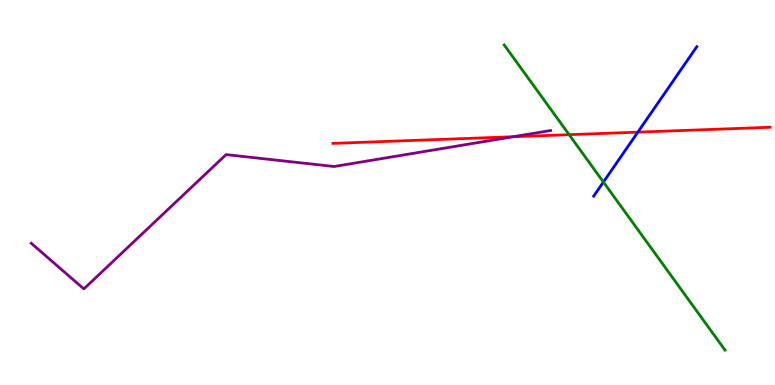[{'lines': ['blue', 'red'], 'intersections': [{'x': 8.23, 'y': 6.57}]}, {'lines': ['green', 'red'], 'intersections': [{'x': 7.34, 'y': 6.5}]}, {'lines': ['purple', 'red'], 'intersections': [{'x': 6.62, 'y': 6.45}]}, {'lines': ['blue', 'green'], 'intersections': [{'x': 7.79, 'y': 5.27}]}, {'lines': ['blue', 'purple'], 'intersections': []}, {'lines': ['green', 'purple'], 'intersections': []}]